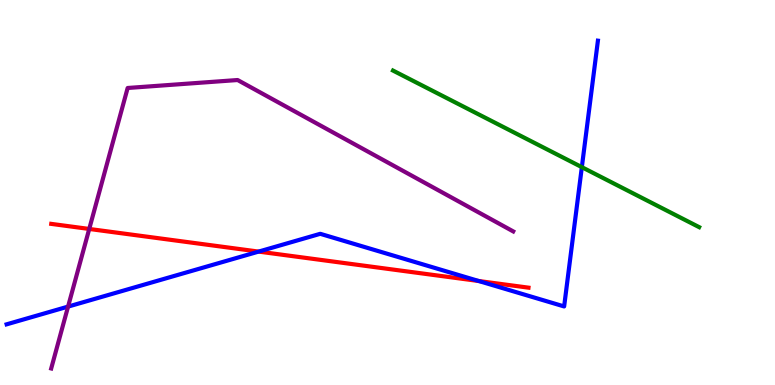[{'lines': ['blue', 'red'], 'intersections': [{'x': 3.34, 'y': 3.47}, {'x': 6.18, 'y': 2.7}]}, {'lines': ['green', 'red'], 'intersections': []}, {'lines': ['purple', 'red'], 'intersections': [{'x': 1.15, 'y': 4.05}]}, {'lines': ['blue', 'green'], 'intersections': [{'x': 7.51, 'y': 5.66}]}, {'lines': ['blue', 'purple'], 'intersections': [{'x': 0.878, 'y': 2.04}]}, {'lines': ['green', 'purple'], 'intersections': []}]